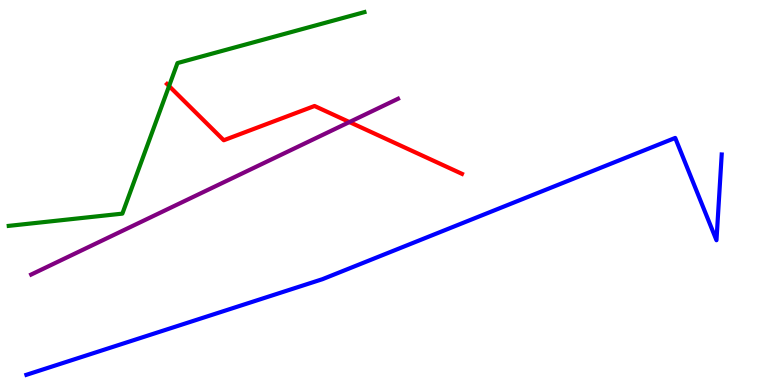[{'lines': ['blue', 'red'], 'intersections': []}, {'lines': ['green', 'red'], 'intersections': [{'x': 2.18, 'y': 7.76}]}, {'lines': ['purple', 'red'], 'intersections': [{'x': 4.51, 'y': 6.83}]}, {'lines': ['blue', 'green'], 'intersections': []}, {'lines': ['blue', 'purple'], 'intersections': []}, {'lines': ['green', 'purple'], 'intersections': []}]